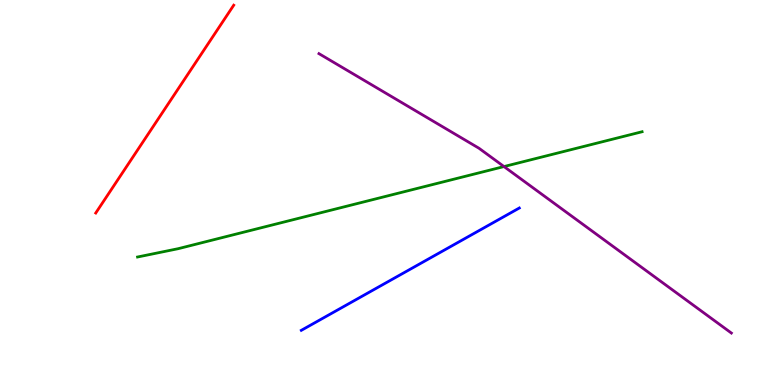[{'lines': ['blue', 'red'], 'intersections': []}, {'lines': ['green', 'red'], 'intersections': []}, {'lines': ['purple', 'red'], 'intersections': []}, {'lines': ['blue', 'green'], 'intersections': []}, {'lines': ['blue', 'purple'], 'intersections': []}, {'lines': ['green', 'purple'], 'intersections': [{'x': 6.5, 'y': 5.67}]}]